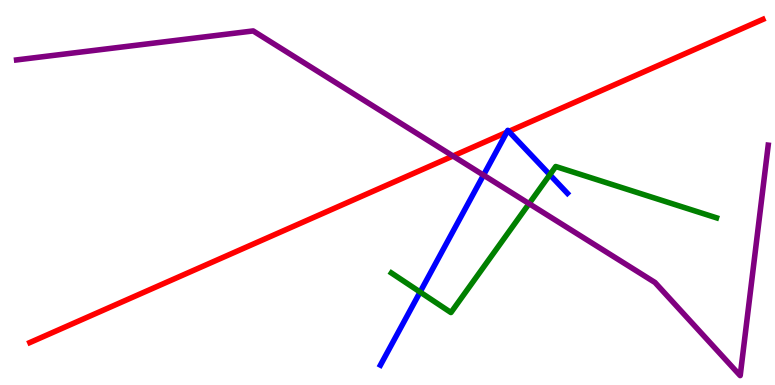[{'lines': ['blue', 'red'], 'intersections': [{'x': 6.54, 'y': 6.56}, {'x': 6.57, 'y': 6.59}]}, {'lines': ['green', 'red'], 'intersections': []}, {'lines': ['purple', 'red'], 'intersections': [{'x': 5.84, 'y': 5.95}]}, {'lines': ['blue', 'green'], 'intersections': [{'x': 5.42, 'y': 2.41}, {'x': 7.09, 'y': 5.46}]}, {'lines': ['blue', 'purple'], 'intersections': [{'x': 6.24, 'y': 5.45}]}, {'lines': ['green', 'purple'], 'intersections': [{'x': 6.83, 'y': 4.71}]}]